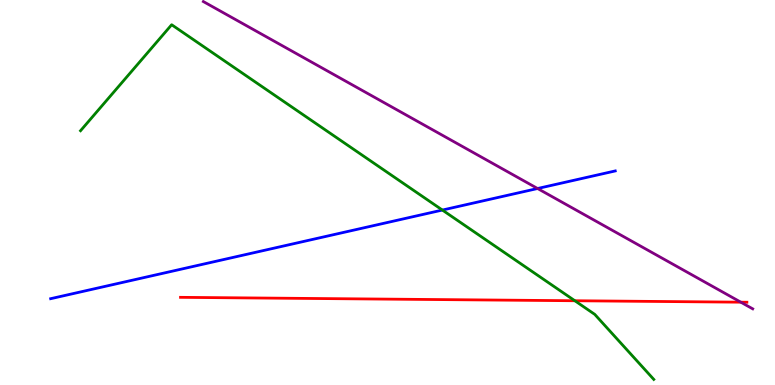[{'lines': ['blue', 'red'], 'intersections': []}, {'lines': ['green', 'red'], 'intersections': [{'x': 7.42, 'y': 2.19}]}, {'lines': ['purple', 'red'], 'intersections': [{'x': 9.56, 'y': 2.15}]}, {'lines': ['blue', 'green'], 'intersections': [{'x': 5.71, 'y': 4.54}]}, {'lines': ['blue', 'purple'], 'intersections': [{'x': 6.94, 'y': 5.1}]}, {'lines': ['green', 'purple'], 'intersections': []}]